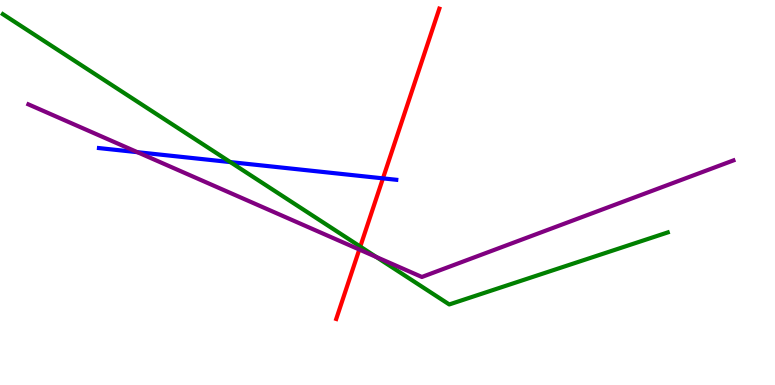[{'lines': ['blue', 'red'], 'intersections': [{'x': 4.94, 'y': 5.37}]}, {'lines': ['green', 'red'], 'intersections': [{'x': 4.65, 'y': 3.6}]}, {'lines': ['purple', 'red'], 'intersections': [{'x': 4.64, 'y': 3.52}]}, {'lines': ['blue', 'green'], 'intersections': [{'x': 2.97, 'y': 5.79}]}, {'lines': ['blue', 'purple'], 'intersections': [{'x': 1.77, 'y': 6.05}]}, {'lines': ['green', 'purple'], 'intersections': [{'x': 4.85, 'y': 3.33}]}]